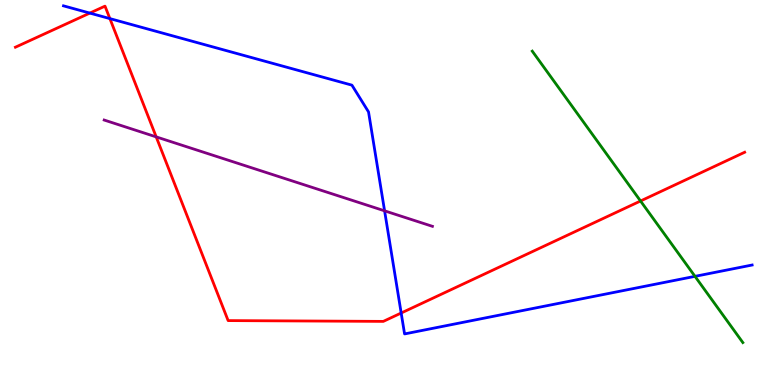[{'lines': ['blue', 'red'], 'intersections': [{'x': 1.16, 'y': 9.66}, {'x': 1.42, 'y': 9.52}, {'x': 5.18, 'y': 1.87}]}, {'lines': ['green', 'red'], 'intersections': [{'x': 8.27, 'y': 4.78}]}, {'lines': ['purple', 'red'], 'intersections': [{'x': 2.02, 'y': 6.44}]}, {'lines': ['blue', 'green'], 'intersections': [{'x': 8.97, 'y': 2.82}]}, {'lines': ['blue', 'purple'], 'intersections': [{'x': 4.96, 'y': 4.52}]}, {'lines': ['green', 'purple'], 'intersections': []}]